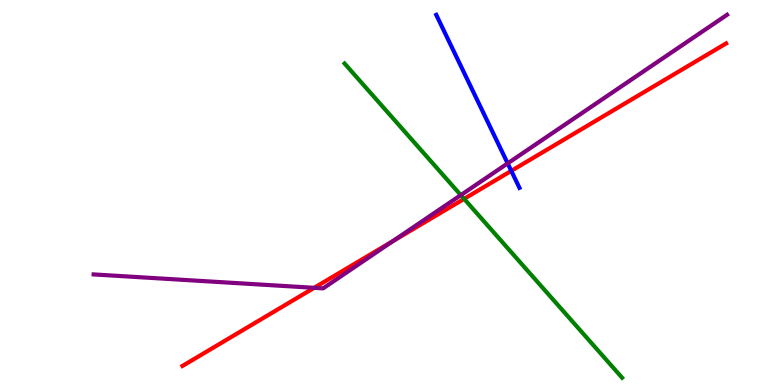[{'lines': ['blue', 'red'], 'intersections': [{'x': 6.6, 'y': 5.56}]}, {'lines': ['green', 'red'], 'intersections': [{'x': 5.99, 'y': 4.83}]}, {'lines': ['purple', 'red'], 'intersections': [{'x': 4.05, 'y': 2.52}, {'x': 5.07, 'y': 3.74}]}, {'lines': ['blue', 'green'], 'intersections': []}, {'lines': ['blue', 'purple'], 'intersections': [{'x': 6.55, 'y': 5.76}]}, {'lines': ['green', 'purple'], 'intersections': [{'x': 5.95, 'y': 4.93}]}]